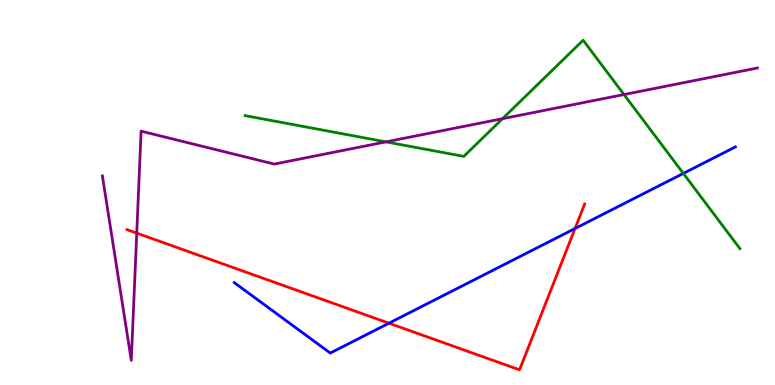[{'lines': ['blue', 'red'], 'intersections': [{'x': 5.02, 'y': 1.61}, {'x': 7.42, 'y': 4.06}]}, {'lines': ['green', 'red'], 'intersections': []}, {'lines': ['purple', 'red'], 'intersections': [{'x': 1.76, 'y': 3.94}]}, {'lines': ['blue', 'green'], 'intersections': [{'x': 8.82, 'y': 5.5}]}, {'lines': ['blue', 'purple'], 'intersections': []}, {'lines': ['green', 'purple'], 'intersections': [{'x': 4.98, 'y': 6.31}, {'x': 6.48, 'y': 6.92}, {'x': 8.05, 'y': 7.54}]}]